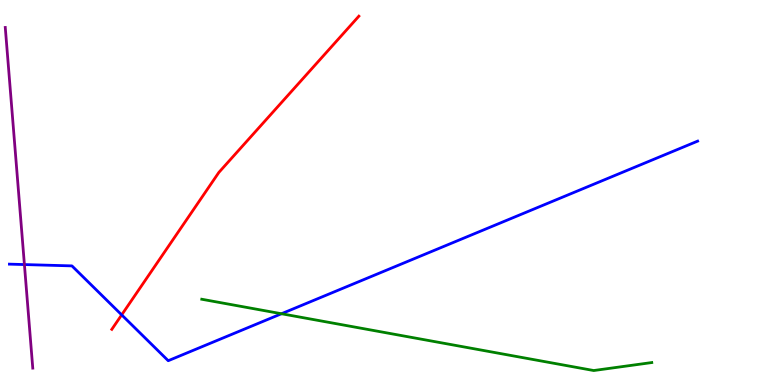[{'lines': ['blue', 'red'], 'intersections': [{'x': 1.57, 'y': 1.82}]}, {'lines': ['green', 'red'], 'intersections': []}, {'lines': ['purple', 'red'], 'intersections': []}, {'lines': ['blue', 'green'], 'intersections': [{'x': 3.63, 'y': 1.85}]}, {'lines': ['blue', 'purple'], 'intersections': [{'x': 0.315, 'y': 3.13}]}, {'lines': ['green', 'purple'], 'intersections': []}]